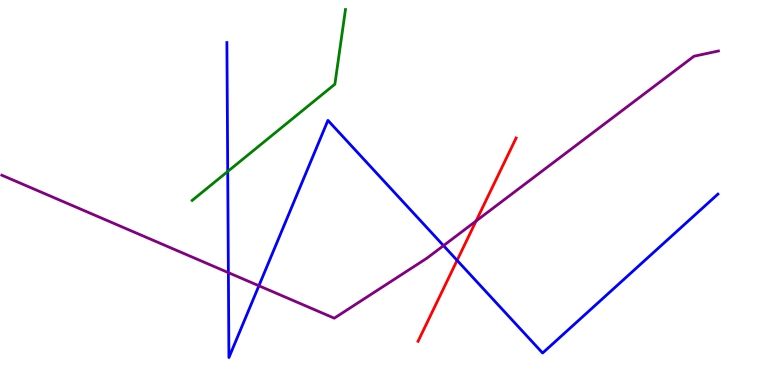[{'lines': ['blue', 'red'], 'intersections': [{'x': 5.9, 'y': 3.24}]}, {'lines': ['green', 'red'], 'intersections': []}, {'lines': ['purple', 'red'], 'intersections': [{'x': 6.14, 'y': 4.26}]}, {'lines': ['blue', 'green'], 'intersections': [{'x': 2.94, 'y': 5.55}]}, {'lines': ['blue', 'purple'], 'intersections': [{'x': 2.95, 'y': 2.92}, {'x': 3.34, 'y': 2.58}, {'x': 5.72, 'y': 3.62}]}, {'lines': ['green', 'purple'], 'intersections': []}]